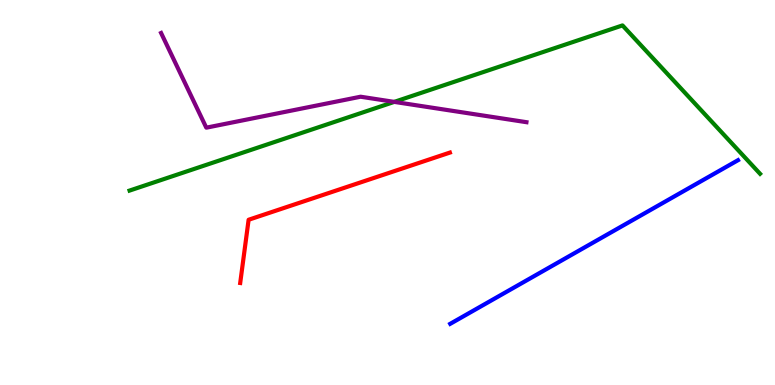[{'lines': ['blue', 'red'], 'intersections': []}, {'lines': ['green', 'red'], 'intersections': []}, {'lines': ['purple', 'red'], 'intersections': []}, {'lines': ['blue', 'green'], 'intersections': []}, {'lines': ['blue', 'purple'], 'intersections': []}, {'lines': ['green', 'purple'], 'intersections': [{'x': 5.09, 'y': 7.35}]}]